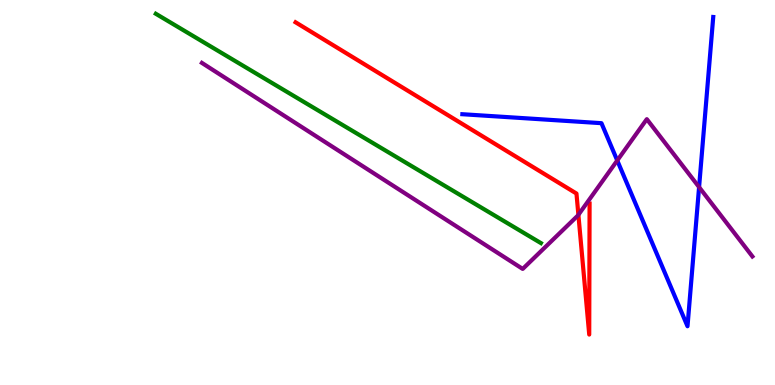[{'lines': ['blue', 'red'], 'intersections': []}, {'lines': ['green', 'red'], 'intersections': []}, {'lines': ['purple', 'red'], 'intersections': [{'x': 7.46, 'y': 4.42}]}, {'lines': ['blue', 'green'], 'intersections': []}, {'lines': ['blue', 'purple'], 'intersections': [{'x': 7.96, 'y': 5.83}, {'x': 9.02, 'y': 5.14}]}, {'lines': ['green', 'purple'], 'intersections': []}]